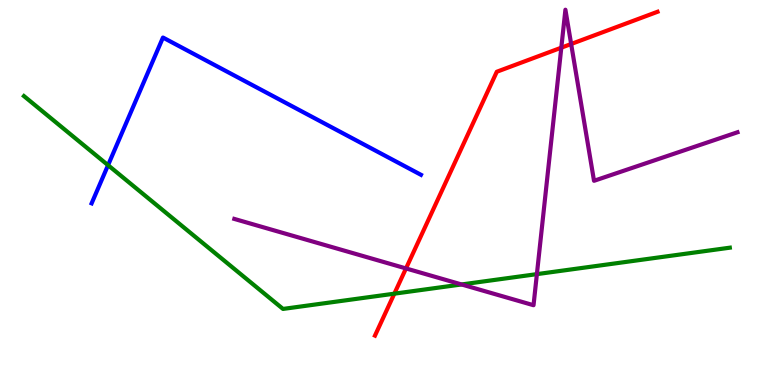[{'lines': ['blue', 'red'], 'intersections': []}, {'lines': ['green', 'red'], 'intersections': [{'x': 5.09, 'y': 2.37}]}, {'lines': ['purple', 'red'], 'intersections': [{'x': 5.24, 'y': 3.03}, {'x': 7.24, 'y': 8.76}, {'x': 7.37, 'y': 8.86}]}, {'lines': ['blue', 'green'], 'intersections': [{'x': 1.39, 'y': 5.71}]}, {'lines': ['blue', 'purple'], 'intersections': []}, {'lines': ['green', 'purple'], 'intersections': [{'x': 5.96, 'y': 2.61}, {'x': 6.93, 'y': 2.88}]}]